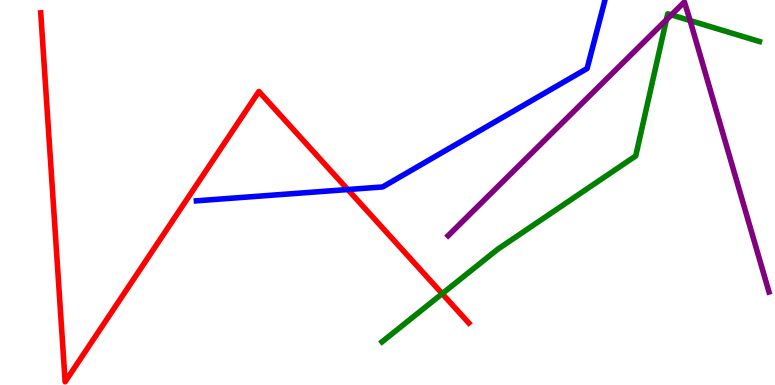[{'lines': ['blue', 'red'], 'intersections': [{'x': 4.49, 'y': 5.08}]}, {'lines': ['green', 'red'], 'intersections': [{'x': 5.71, 'y': 2.37}]}, {'lines': ['purple', 'red'], 'intersections': []}, {'lines': ['blue', 'green'], 'intersections': []}, {'lines': ['blue', 'purple'], 'intersections': []}, {'lines': ['green', 'purple'], 'intersections': [{'x': 8.6, 'y': 9.49}, {'x': 8.66, 'y': 9.61}, {'x': 8.9, 'y': 9.47}]}]